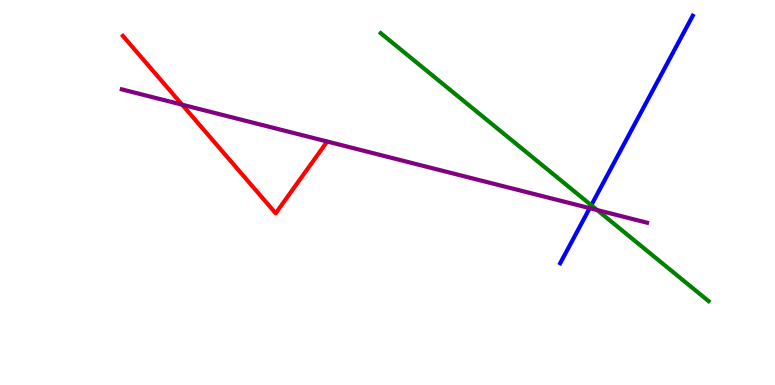[{'lines': ['blue', 'red'], 'intersections': []}, {'lines': ['green', 'red'], 'intersections': []}, {'lines': ['purple', 'red'], 'intersections': [{'x': 2.35, 'y': 7.28}]}, {'lines': ['blue', 'green'], 'intersections': [{'x': 7.63, 'y': 4.67}]}, {'lines': ['blue', 'purple'], 'intersections': [{'x': 7.61, 'y': 4.59}]}, {'lines': ['green', 'purple'], 'intersections': [{'x': 7.7, 'y': 4.54}]}]